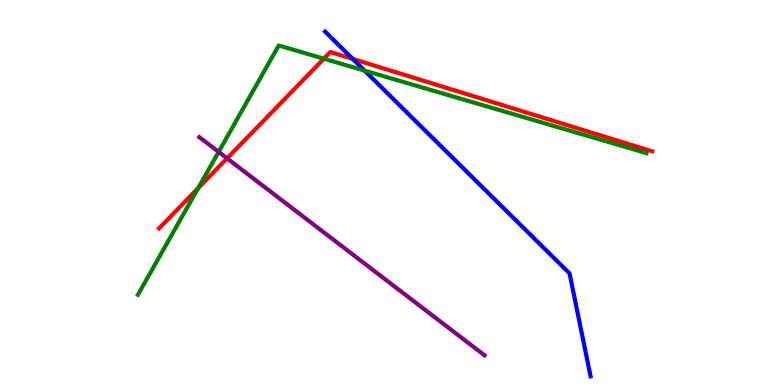[{'lines': ['blue', 'red'], 'intersections': [{'x': 4.55, 'y': 8.47}]}, {'lines': ['green', 'red'], 'intersections': [{'x': 2.56, 'y': 5.11}, {'x': 4.18, 'y': 8.48}]}, {'lines': ['purple', 'red'], 'intersections': [{'x': 2.93, 'y': 5.89}]}, {'lines': ['blue', 'green'], 'intersections': [{'x': 4.7, 'y': 8.17}]}, {'lines': ['blue', 'purple'], 'intersections': []}, {'lines': ['green', 'purple'], 'intersections': [{'x': 2.82, 'y': 6.05}]}]